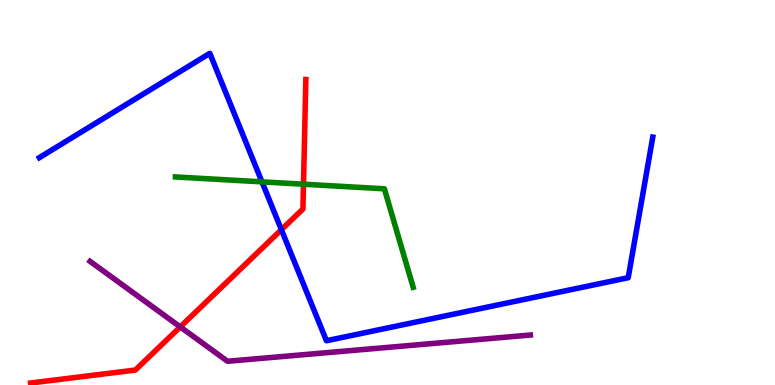[{'lines': ['blue', 'red'], 'intersections': [{'x': 3.63, 'y': 4.03}]}, {'lines': ['green', 'red'], 'intersections': [{'x': 3.92, 'y': 5.22}]}, {'lines': ['purple', 'red'], 'intersections': [{'x': 2.33, 'y': 1.51}]}, {'lines': ['blue', 'green'], 'intersections': [{'x': 3.38, 'y': 5.28}]}, {'lines': ['blue', 'purple'], 'intersections': []}, {'lines': ['green', 'purple'], 'intersections': []}]